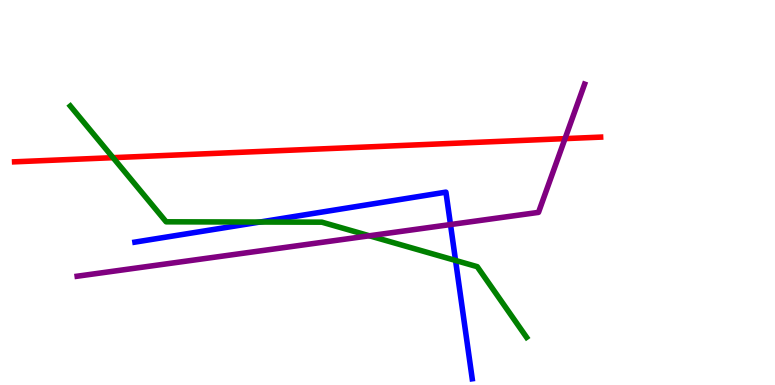[{'lines': ['blue', 'red'], 'intersections': []}, {'lines': ['green', 'red'], 'intersections': [{'x': 1.46, 'y': 5.9}]}, {'lines': ['purple', 'red'], 'intersections': [{'x': 7.29, 'y': 6.4}]}, {'lines': ['blue', 'green'], 'intersections': [{'x': 3.35, 'y': 4.23}, {'x': 5.88, 'y': 3.23}]}, {'lines': ['blue', 'purple'], 'intersections': [{'x': 5.81, 'y': 4.17}]}, {'lines': ['green', 'purple'], 'intersections': [{'x': 4.77, 'y': 3.88}]}]